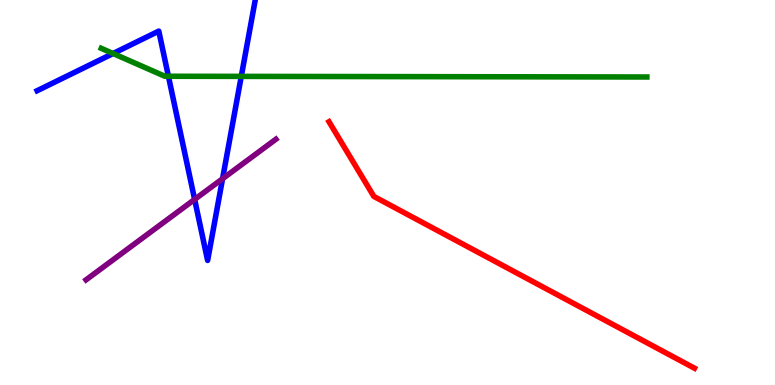[{'lines': ['blue', 'red'], 'intersections': []}, {'lines': ['green', 'red'], 'intersections': []}, {'lines': ['purple', 'red'], 'intersections': []}, {'lines': ['blue', 'green'], 'intersections': [{'x': 1.46, 'y': 8.61}, {'x': 2.17, 'y': 8.02}, {'x': 3.11, 'y': 8.02}]}, {'lines': ['blue', 'purple'], 'intersections': [{'x': 2.51, 'y': 4.82}, {'x': 2.87, 'y': 5.36}]}, {'lines': ['green', 'purple'], 'intersections': []}]